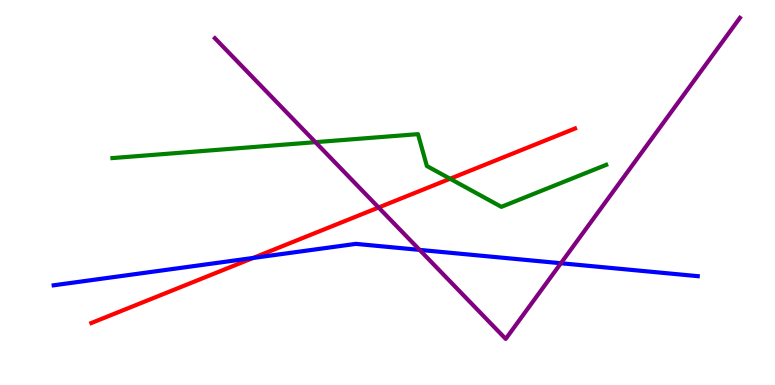[{'lines': ['blue', 'red'], 'intersections': [{'x': 3.27, 'y': 3.3}]}, {'lines': ['green', 'red'], 'intersections': [{'x': 5.81, 'y': 5.36}]}, {'lines': ['purple', 'red'], 'intersections': [{'x': 4.89, 'y': 4.61}]}, {'lines': ['blue', 'green'], 'intersections': []}, {'lines': ['blue', 'purple'], 'intersections': [{'x': 5.41, 'y': 3.51}, {'x': 7.24, 'y': 3.16}]}, {'lines': ['green', 'purple'], 'intersections': [{'x': 4.07, 'y': 6.31}]}]